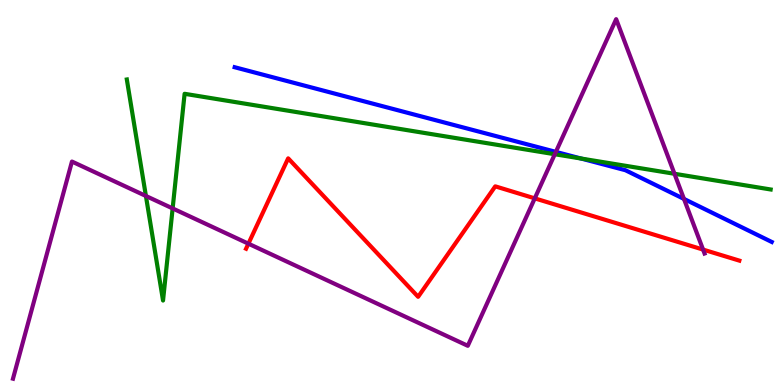[{'lines': ['blue', 'red'], 'intersections': []}, {'lines': ['green', 'red'], 'intersections': []}, {'lines': ['purple', 'red'], 'intersections': [{'x': 3.21, 'y': 3.67}, {'x': 6.9, 'y': 4.85}, {'x': 9.07, 'y': 3.52}]}, {'lines': ['blue', 'green'], 'intersections': [{'x': 7.5, 'y': 5.88}]}, {'lines': ['blue', 'purple'], 'intersections': [{'x': 7.17, 'y': 6.05}, {'x': 8.83, 'y': 4.83}]}, {'lines': ['green', 'purple'], 'intersections': [{'x': 1.88, 'y': 4.91}, {'x': 2.23, 'y': 4.59}, {'x': 7.16, 'y': 5.99}, {'x': 8.7, 'y': 5.49}]}]